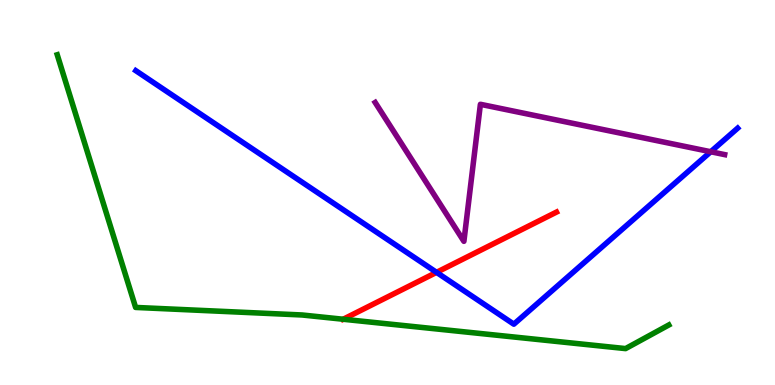[{'lines': ['blue', 'red'], 'intersections': [{'x': 5.63, 'y': 2.93}]}, {'lines': ['green', 'red'], 'intersections': [{'x': 4.43, 'y': 1.71}]}, {'lines': ['purple', 'red'], 'intersections': []}, {'lines': ['blue', 'green'], 'intersections': []}, {'lines': ['blue', 'purple'], 'intersections': [{'x': 9.17, 'y': 6.06}]}, {'lines': ['green', 'purple'], 'intersections': []}]